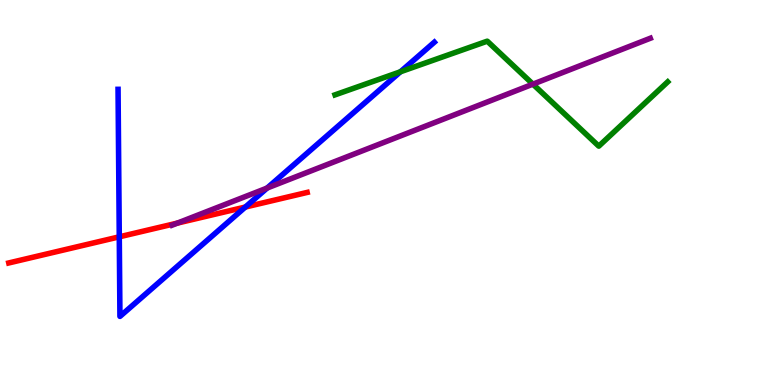[{'lines': ['blue', 'red'], 'intersections': [{'x': 1.54, 'y': 3.85}, {'x': 3.17, 'y': 4.62}]}, {'lines': ['green', 'red'], 'intersections': []}, {'lines': ['purple', 'red'], 'intersections': [{'x': 2.29, 'y': 4.21}]}, {'lines': ['blue', 'green'], 'intersections': [{'x': 5.17, 'y': 8.14}]}, {'lines': ['blue', 'purple'], 'intersections': [{'x': 3.45, 'y': 5.12}]}, {'lines': ['green', 'purple'], 'intersections': [{'x': 6.88, 'y': 7.81}]}]